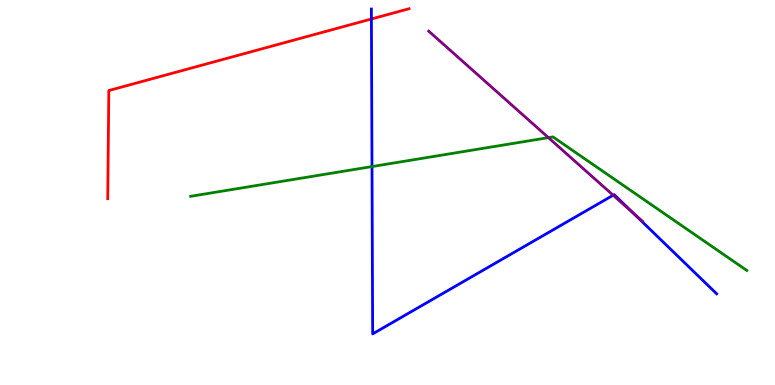[{'lines': ['blue', 'red'], 'intersections': [{'x': 4.79, 'y': 9.51}]}, {'lines': ['green', 'red'], 'intersections': []}, {'lines': ['purple', 'red'], 'intersections': []}, {'lines': ['blue', 'green'], 'intersections': [{'x': 4.8, 'y': 5.67}]}, {'lines': ['blue', 'purple'], 'intersections': [{'x': 7.91, 'y': 4.93}, {'x': 8.17, 'y': 4.46}]}, {'lines': ['green', 'purple'], 'intersections': [{'x': 7.08, 'y': 6.43}]}]